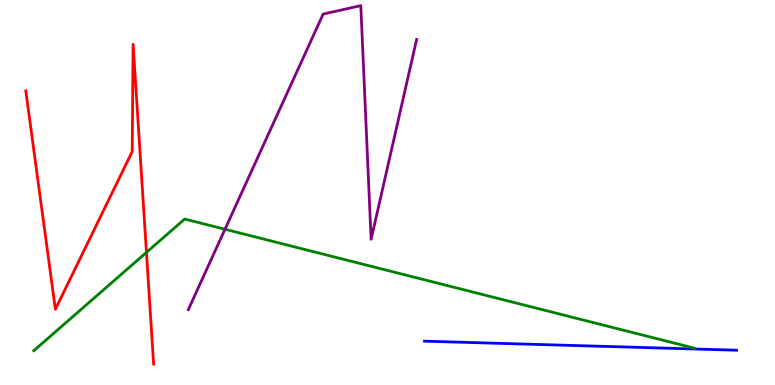[{'lines': ['blue', 'red'], 'intersections': []}, {'lines': ['green', 'red'], 'intersections': [{'x': 1.89, 'y': 3.44}]}, {'lines': ['purple', 'red'], 'intersections': []}, {'lines': ['blue', 'green'], 'intersections': []}, {'lines': ['blue', 'purple'], 'intersections': []}, {'lines': ['green', 'purple'], 'intersections': [{'x': 2.9, 'y': 4.05}]}]